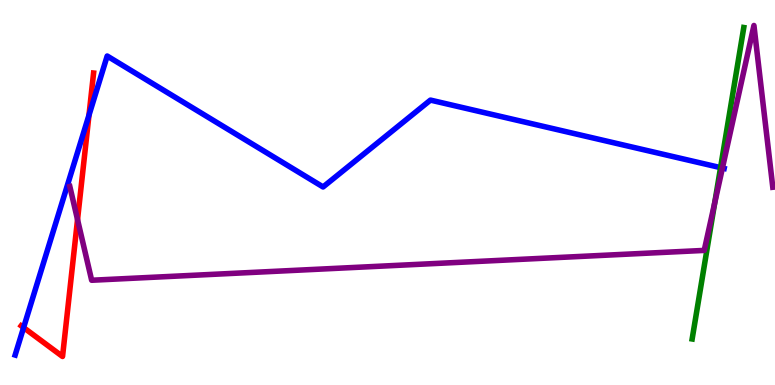[{'lines': ['blue', 'red'], 'intersections': [{'x': 0.304, 'y': 1.49}, {'x': 1.15, 'y': 7.01}]}, {'lines': ['green', 'red'], 'intersections': []}, {'lines': ['purple', 'red'], 'intersections': [{'x': 1.0, 'y': 4.3}]}, {'lines': ['blue', 'green'], 'intersections': [{'x': 9.3, 'y': 5.65}]}, {'lines': ['blue', 'purple'], 'intersections': [{'x': 9.32, 'y': 5.63}]}, {'lines': ['green', 'purple'], 'intersections': [{'x': 9.22, 'y': 4.73}]}]